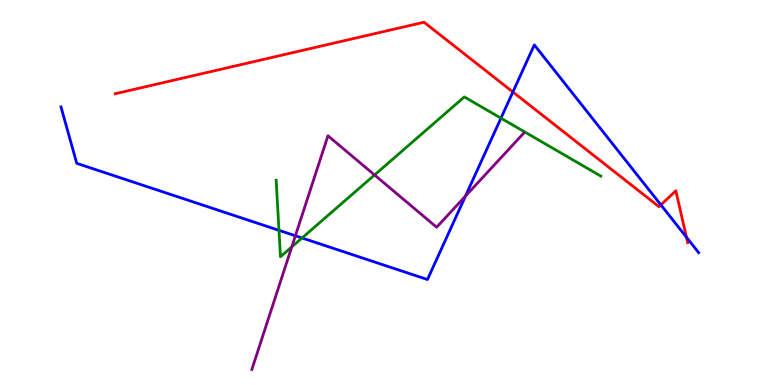[{'lines': ['blue', 'red'], 'intersections': [{'x': 6.62, 'y': 7.61}, {'x': 8.53, 'y': 4.68}, {'x': 8.86, 'y': 3.84}]}, {'lines': ['green', 'red'], 'intersections': []}, {'lines': ['purple', 'red'], 'intersections': []}, {'lines': ['blue', 'green'], 'intersections': [{'x': 3.6, 'y': 4.02}, {'x': 3.9, 'y': 3.82}, {'x': 6.46, 'y': 6.93}]}, {'lines': ['blue', 'purple'], 'intersections': [{'x': 3.81, 'y': 3.88}, {'x': 6.01, 'y': 4.91}]}, {'lines': ['green', 'purple'], 'intersections': [{'x': 3.76, 'y': 3.59}, {'x': 4.83, 'y': 5.46}]}]